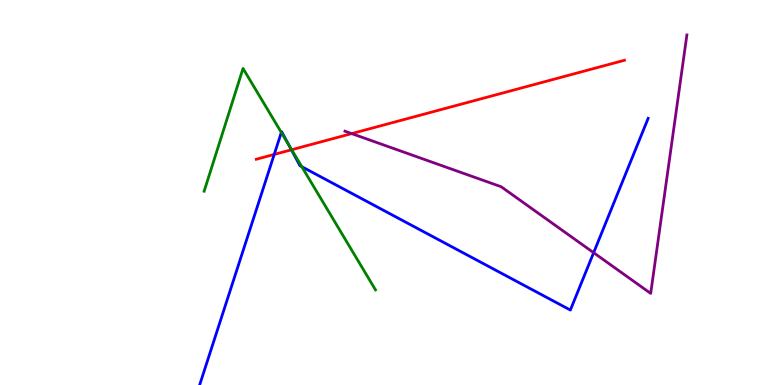[{'lines': ['blue', 'red'], 'intersections': [{'x': 3.54, 'y': 5.99}, {'x': 3.76, 'y': 6.11}]}, {'lines': ['green', 'red'], 'intersections': [{'x': 3.76, 'y': 6.11}]}, {'lines': ['purple', 'red'], 'intersections': [{'x': 4.54, 'y': 6.53}]}, {'lines': ['blue', 'green'], 'intersections': [{'x': 3.63, 'y': 6.56}, {'x': 3.72, 'y': 6.24}, {'x': 3.89, 'y': 5.67}]}, {'lines': ['blue', 'purple'], 'intersections': [{'x': 7.66, 'y': 3.44}]}, {'lines': ['green', 'purple'], 'intersections': []}]